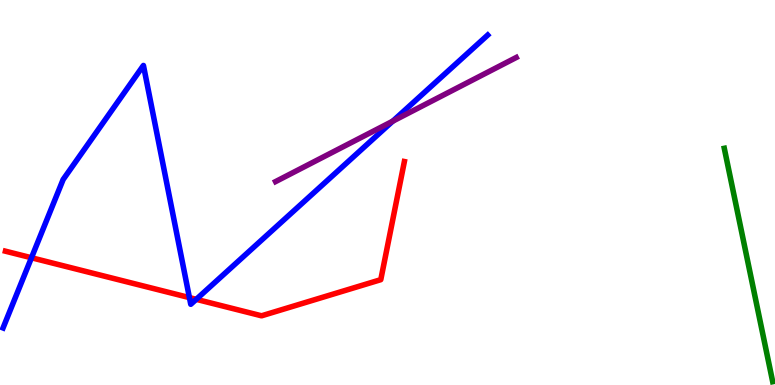[{'lines': ['blue', 'red'], 'intersections': [{'x': 0.406, 'y': 3.31}, {'x': 2.44, 'y': 2.27}, {'x': 2.53, 'y': 2.23}]}, {'lines': ['green', 'red'], 'intersections': []}, {'lines': ['purple', 'red'], 'intersections': []}, {'lines': ['blue', 'green'], 'intersections': []}, {'lines': ['blue', 'purple'], 'intersections': [{'x': 5.07, 'y': 6.85}]}, {'lines': ['green', 'purple'], 'intersections': []}]